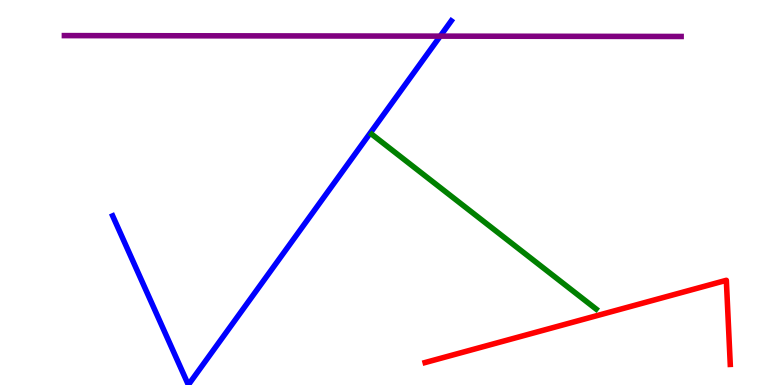[{'lines': ['blue', 'red'], 'intersections': []}, {'lines': ['green', 'red'], 'intersections': []}, {'lines': ['purple', 'red'], 'intersections': []}, {'lines': ['blue', 'green'], 'intersections': []}, {'lines': ['blue', 'purple'], 'intersections': [{'x': 5.68, 'y': 9.06}]}, {'lines': ['green', 'purple'], 'intersections': []}]